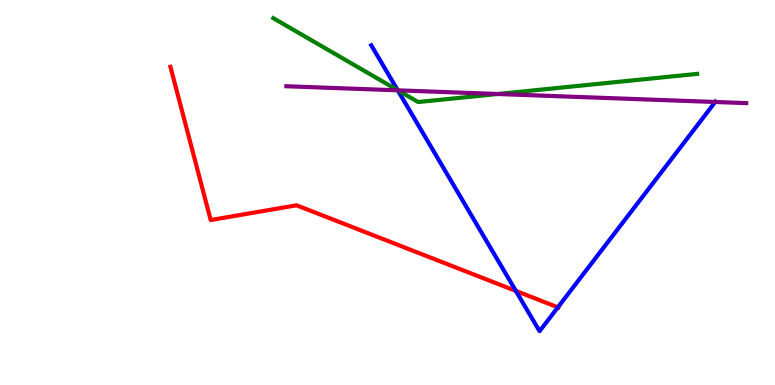[{'lines': ['blue', 'red'], 'intersections': [{'x': 6.66, 'y': 2.44}, {'x': 7.2, 'y': 2.02}]}, {'lines': ['green', 'red'], 'intersections': []}, {'lines': ['purple', 'red'], 'intersections': []}, {'lines': ['blue', 'green'], 'intersections': [{'x': 5.13, 'y': 7.66}]}, {'lines': ['blue', 'purple'], 'intersections': [{'x': 5.13, 'y': 7.65}, {'x': 9.23, 'y': 7.35}]}, {'lines': ['green', 'purple'], 'intersections': [{'x': 5.13, 'y': 7.65}, {'x': 6.42, 'y': 7.56}]}]